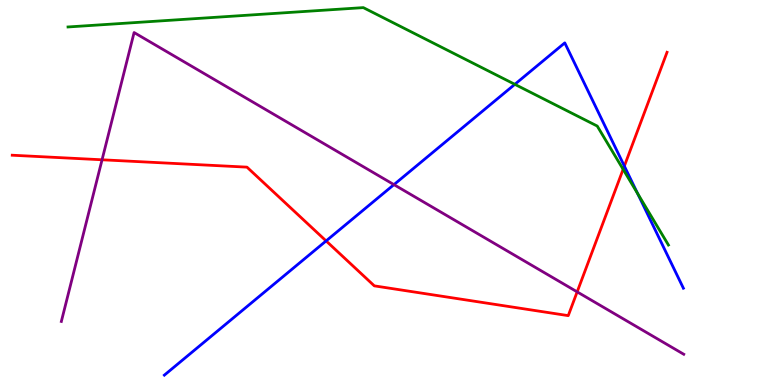[{'lines': ['blue', 'red'], 'intersections': [{'x': 4.21, 'y': 3.74}, {'x': 8.06, 'y': 5.69}]}, {'lines': ['green', 'red'], 'intersections': [{'x': 8.04, 'y': 5.6}]}, {'lines': ['purple', 'red'], 'intersections': [{'x': 1.32, 'y': 5.85}, {'x': 7.45, 'y': 2.42}]}, {'lines': ['blue', 'green'], 'intersections': [{'x': 6.64, 'y': 7.81}, {'x': 8.23, 'y': 4.97}]}, {'lines': ['blue', 'purple'], 'intersections': [{'x': 5.08, 'y': 5.2}]}, {'lines': ['green', 'purple'], 'intersections': []}]